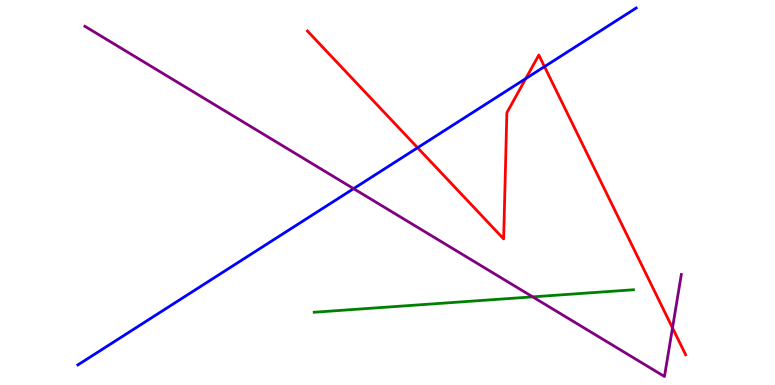[{'lines': ['blue', 'red'], 'intersections': [{'x': 5.39, 'y': 6.16}, {'x': 6.78, 'y': 7.96}, {'x': 7.03, 'y': 8.27}]}, {'lines': ['green', 'red'], 'intersections': []}, {'lines': ['purple', 'red'], 'intersections': [{'x': 8.68, 'y': 1.48}]}, {'lines': ['blue', 'green'], 'intersections': []}, {'lines': ['blue', 'purple'], 'intersections': [{'x': 4.56, 'y': 5.1}]}, {'lines': ['green', 'purple'], 'intersections': [{'x': 6.87, 'y': 2.29}]}]